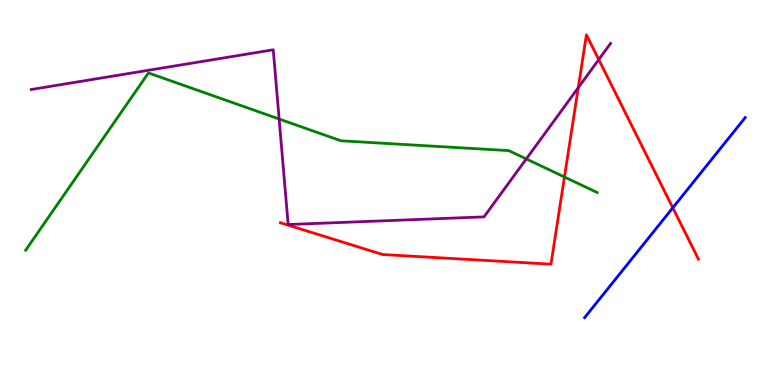[{'lines': ['blue', 'red'], 'intersections': [{'x': 8.68, 'y': 4.6}]}, {'lines': ['green', 'red'], 'intersections': [{'x': 7.28, 'y': 5.4}]}, {'lines': ['purple', 'red'], 'intersections': [{'x': 7.46, 'y': 7.72}, {'x': 7.73, 'y': 8.45}]}, {'lines': ['blue', 'green'], 'intersections': []}, {'lines': ['blue', 'purple'], 'intersections': []}, {'lines': ['green', 'purple'], 'intersections': [{'x': 3.6, 'y': 6.91}, {'x': 6.79, 'y': 5.87}]}]